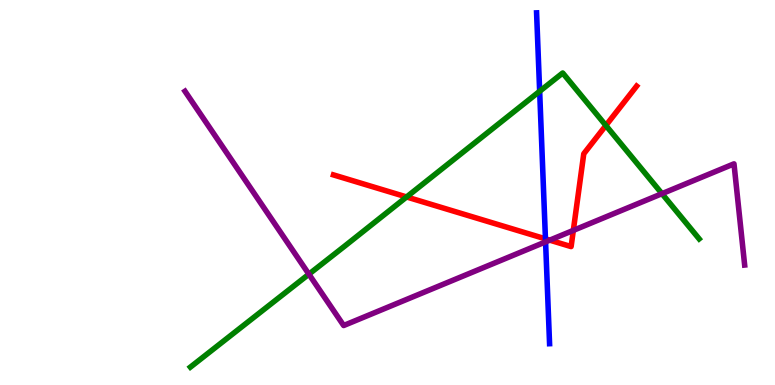[{'lines': ['blue', 'red'], 'intersections': [{'x': 7.04, 'y': 3.8}]}, {'lines': ['green', 'red'], 'intersections': [{'x': 5.25, 'y': 4.88}, {'x': 7.82, 'y': 6.74}]}, {'lines': ['purple', 'red'], 'intersections': [{'x': 7.09, 'y': 3.76}, {'x': 7.4, 'y': 4.02}]}, {'lines': ['blue', 'green'], 'intersections': [{'x': 6.96, 'y': 7.63}]}, {'lines': ['blue', 'purple'], 'intersections': [{'x': 7.04, 'y': 3.72}]}, {'lines': ['green', 'purple'], 'intersections': [{'x': 3.99, 'y': 2.88}, {'x': 8.54, 'y': 4.97}]}]